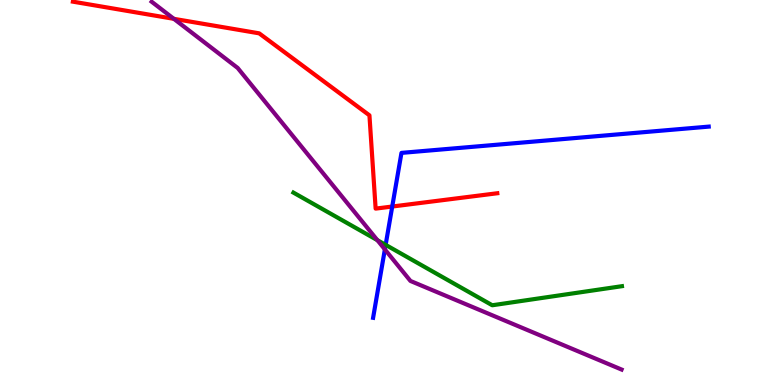[{'lines': ['blue', 'red'], 'intersections': [{'x': 5.06, 'y': 4.64}]}, {'lines': ['green', 'red'], 'intersections': []}, {'lines': ['purple', 'red'], 'intersections': [{'x': 2.24, 'y': 9.51}]}, {'lines': ['blue', 'green'], 'intersections': [{'x': 4.98, 'y': 3.64}]}, {'lines': ['blue', 'purple'], 'intersections': [{'x': 4.97, 'y': 3.52}]}, {'lines': ['green', 'purple'], 'intersections': [{'x': 4.87, 'y': 3.76}]}]